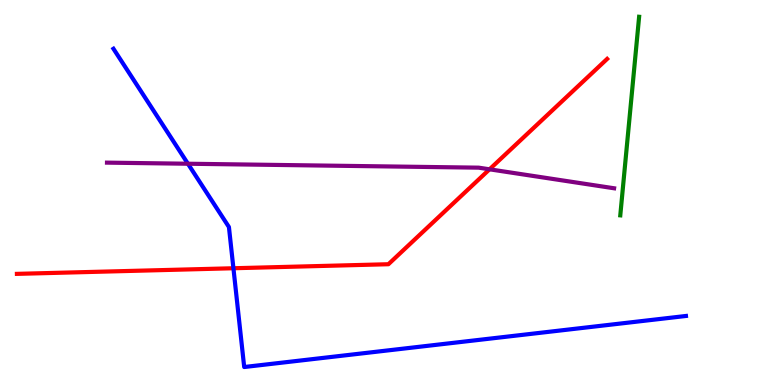[{'lines': ['blue', 'red'], 'intersections': [{'x': 3.01, 'y': 3.03}]}, {'lines': ['green', 'red'], 'intersections': []}, {'lines': ['purple', 'red'], 'intersections': [{'x': 6.32, 'y': 5.6}]}, {'lines': ['blue', 'green'], 'intersections': []}, {'lines': ['blue', 'purple'], 'intersections': [{'x': 2.42, 'y': 5.75}]}, {'lines': ['green', 'purple'], 'intersections': []}]